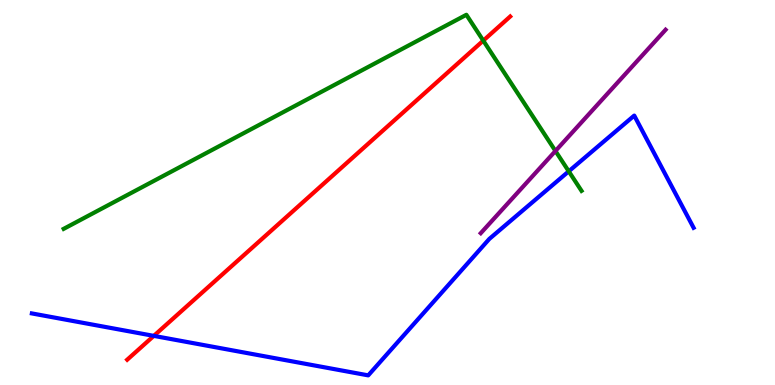[{'lines': ['blue', 'red'], 'intersections': [{'x': 1.98, 'y': 1.28}]}, {'lines': ['green', 'red'], 'intersections': [{'x': 6.24, 'y': 8.94}]}, {'lines': ['purple', 'red'], 'intersections': []}, {'lines': ['blue', 'green'], 'intersections': [{'x': 7.34, 'y': 5.55}]}, {'lines': ['blue', 'purple'], 'intersections': []}, {'lines': ['green', 'purple'], 'intersections': [{'x': 7.17, 'y': 6.08}]}]